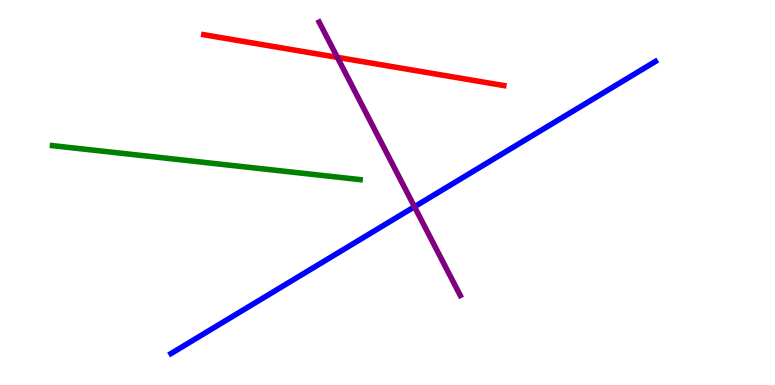[{'lines': ['blue', 'red'], 'intersections': []}, {'lines': ['green', 'red'], 'intersections': []}, {'lines': ['purple', 'red'], 'intersections': [{'x': 4.35, 'y': 8.51}]}, {'lines': ['blue', 'green'], 'intersections': []}, {'lines': ['blue', 'purple'], 'intersections': [{'x': 5.35, 'y': 4.63}]}, {'lines': ['green', 'purple'], 'intersections': []}]